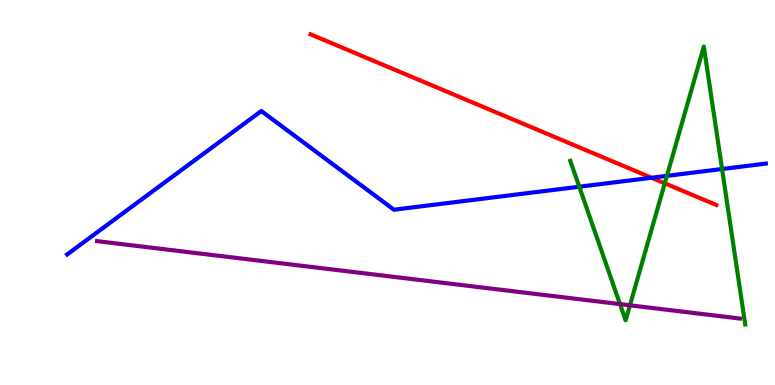[{'lines': ['blue', 'red'], 'intersections': [{'x': 8.41, 'y': 5.38}]}, {'lines': ['green', 'red'], 'intersections': [{'x': 8.58, 'y': 5.24}]}, {'lines': ['purple', 'red'], 'intersections': []}, {'lines': ['blue', 'green'], 'intersections': [{'x': 7.47, 'y': 5.15}, {'x': 8.61, 'y': 5.43}, {'x': 9.32, 'y': 5.61}]}, {'lines': ['blue', 'purple'], 'intersections': []}, {'lines': ['green', 'purple'], 'intersections': [{'x': 8.0, 'y': 2.1}, {'x': 8.13, 'y': 2.07}]}]